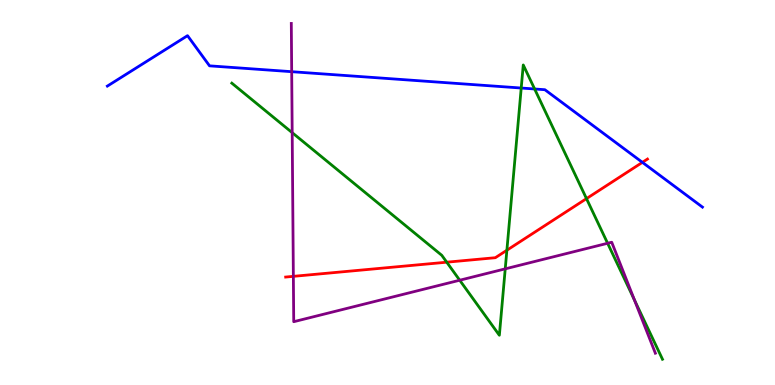[{'lines': ['blue', 'red'], 'intersections': [{'x': 8.29, 'y': 5.78}]}, {'lines': ['green', 'red'], 'intersections': [{'x': 5.76, 'y': 3.19}, {'x': 6.54, 'y': 3.5}, {'x': 7.57, 'y': 4.84}]}, {'lines': ['purple', 'red'], 'intersections': [{'x': 3.79, 'y': 2.82}]}, {'lines': ['blue', 'green'], 'intersections': [{'x': 6.73, 'y': 7.71}, {'x': 6.9, 'y': 7.69}]}, {'lines': ['blue', 'purple'], 'intersections': [{'x': 3.76, 'y': 8.14}]}, {'lines': ['green', 'purple'], 'intersections': [{'x': 3.77, 'y': 6.55}, {'x': 5.93, 'y': 2.72}, {'x': 6.52, 'y': 3.02}, {'x': 7.84, 'y': 3.68}, {'x': 8.19, 'y': 2.21}]}]